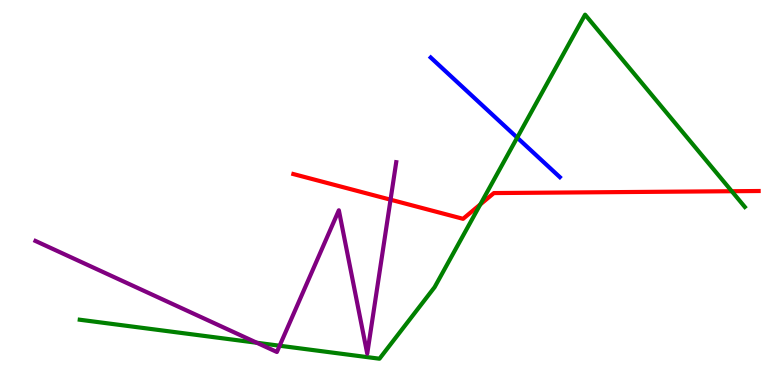[{'lines': ['blue', 'red'], 'intersections': []}, {'lines': ['green', 'red'], 'intersections': [{'x': 6.2, 'y': 4.69}, {'x': 9.44, 'y': 5.03}]}, {'lines': ['purple', 'red'], 'intersections': [{'x': 5.04, 'y': 4.81}]}, {'lines': ['blue', 'green'], 'intersections': [{'x': 6.67, 'y': 6.43}]}, {'lines': ['blue', 'purple'], 'intersections': []}, {'lines': ['green', 'purple'], 'intersections': [{'x': 3.31, 'y': 1.1}, {'x': 3.61, 'y': 1.02}]}]